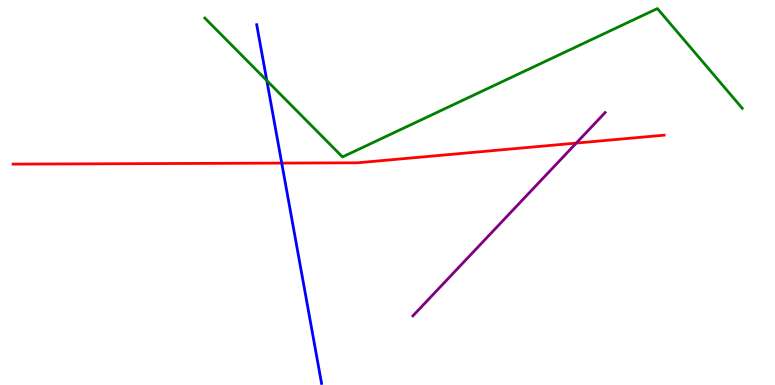[{'lines': ['blue', 'red'], 'intersections': [{'x': 3.64, 'y': 5.76}]}, {'lines': ['green', 'red'], 'intersections': []}, {'lines': ['purple', 'red'], 'intersections': [{'x': 7.44, 'y': 6.28}]}, {'lines': ['blue', 'green'], 'intersections': [{'x': 3.44, 'y': 7.91}]}, {'lines': ['blue', 'purple'], 'intersections': []}, {'lines': ['green', 'purple'], 'intersections': []}]